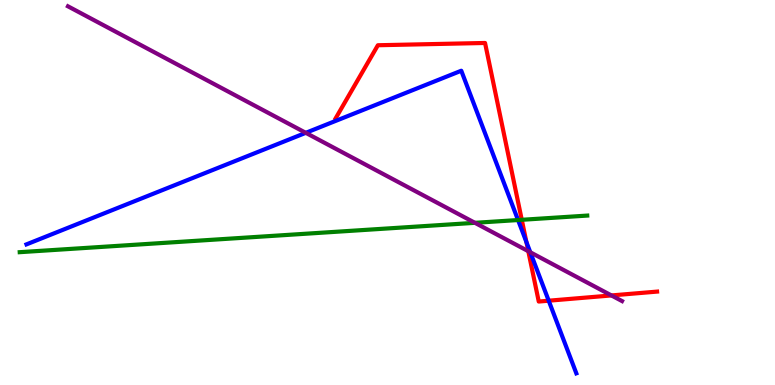[{'lines': ['blue', 'red'], 'intersections': [{'x': 6.79, 'y': 3.72}, {'x': 7.08, 'y': 2.19}]}, {'lines': ['green', 'red'], 'intersections': [{'x': 6.73, 'y': 4.29}]}, {'lines': ['purple', 'red'], 'intersections': [{'x': 6.82, 'y': 3.48}, {'x': 7.89, 'y': 2.33}]}, {'lines': ['blue', 'green'], 'intersections': [{'x': 6.68, 'y': 4.28}]}, {'lines': ['blue', 'purple'], 'intersections': [{'x': 3.95, 'y': 6.55}, {'x': 6.84, 'y': 3.45}]}, {'lines': ['green', 'purple'], 'intersections': [{'x': 6.13, 'y': 4.21}]}]